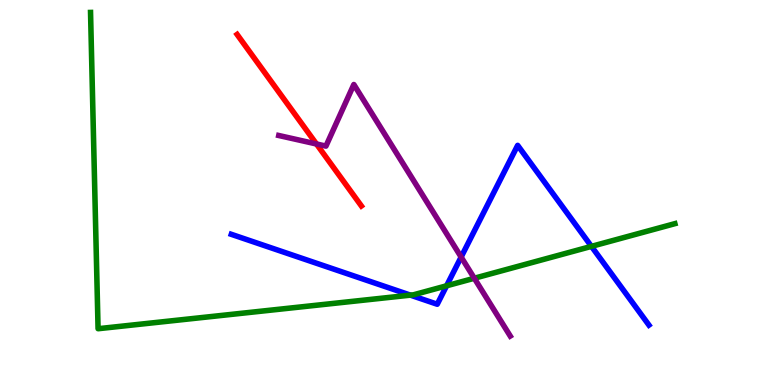[{'lines': ['blue', 'red'], 'intersections': []}, {'lines': ['green', 'red'], 'intersections': []}, {'lines': ['purple', 'red'], 'intersections': [{'x': 4.08, 'y': 6.26}]}, {'lines': ['blue', 'green'], 'intersections': [{'x': 5.3, 'y': 2.33}, {'x': 5.76, 'y': 2.58}, {'x': 7.63, 'y': 3.6}]}, {'lines': ['blue', 'purple'], 'intersections': [{'x': 5.95, 'y': 3.32}]}, {'lines': ['green', 'purple'], 'intersections': [{'x': 6.12, 'y': 2.77}]}]